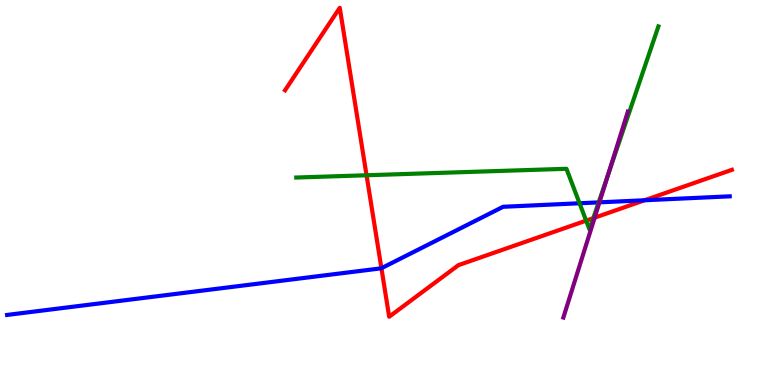[{'lines': ['blue', 'red'], 'intersections': [{'x': 4.92, 'y': 3.03}, {'x': 8.32, 'y': 4.8}]}, {'lines': ['green', 'red'], 'intersections': [{'x': 4.73, 'y': 5.45}, {'x': 7.56, 'y': 4.27}, {'x': 7.66, 'y': 4.33}]}, {'lines': ['purple', 'red'], 'intersections': [{'x': 7.67, 'y': 4.35}]}, {'lines': ['blue', 'green'], 'intersections': [{'x': 7.48, 'y': 4.72}, {'x': 7.72, 'y': 4.74}]}, {'lines': ['blue', 'purple'], 'intersections': [{'x': 7.73, 'y': 4.74}]}, {'lines': ['green', 'purple'], 'intersections': [{'x': 7.85, 'y': 5.49}]}]